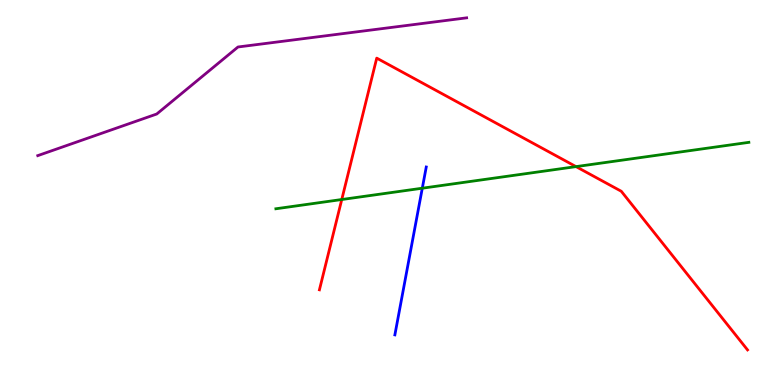[{'lines': ['blue', 'red'], 'intersections': []}, {'lines': ['green', 'red'], 'intersections': [{'x': 4.41, 'y': 4.82}, {'x': 7.43, 'y': 5.67}]}, {'lines': ['purple', 'red'], 'intersections': []}, {'lines': ['blue', 'green'], 'intersections': [{'x': 5.45, 'y': 5.11}]}, {'lines': ['blue', 'purple'], 'intersections': []}, {'lines': ['green', 'purple'], 'intersections': []}]